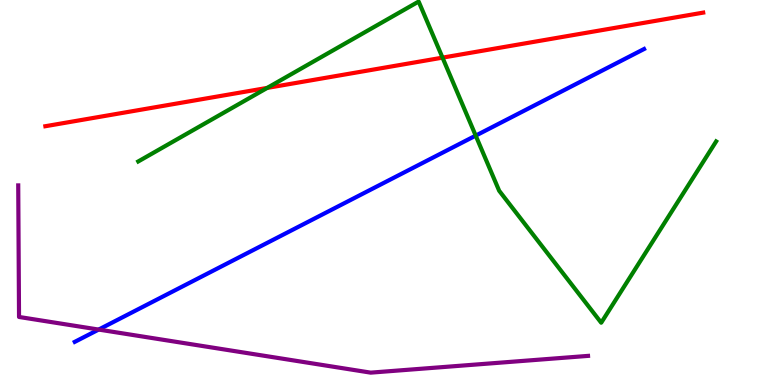[{'lines': ['blue', 'red'], 'intersections': []}, {'lines': ['green', 'red'], 'intersections': [{'x': 3.45, 'y': 7.72}, {'x': 5.71, 'y': 8.5}]}, {'lines': ['purple', 'red'], 'intersections': []}, {'lines': ['blue', 'green'], 'intersections': [{'x': 6.14, 'y': 6.48}]}, {'lines': ['blue', 'purple'], 'intersections': [{'x': 1.27, 'y': 1.44}]}, {'lines': ['green', 'purple'], 'intersections': []}]